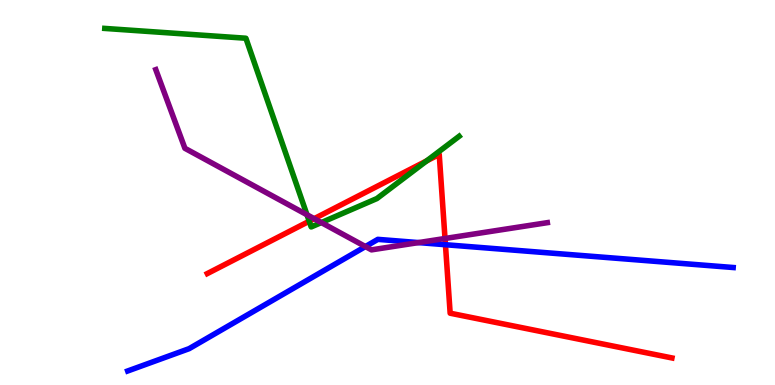[{'lines': ['blue', 'red'], 'intersections': [{'x': 5.75, 'y': 3.64}]}, {'lines': ['green', 'red'], 'intersections': [{'x': 3.99, 'y': 4.25}, {'x': 5.51, 'y': 5.82}]}, {'lines': ['purple', 'red'], 'intersections': [{'x': 4.05, 'y': 4.32}, {'x': 5.74, 'y': 3.81}]}, {'lines': ['blue', 'green'], 'intersections': []}, {'lines': ['blue', 'purple'], 'intersections': [{'x': 4.72, 'y': 3.6}, {'x': 5.4, 'y': 3.7}]}, {'lines': ['green', 'purple'], 'intersections': [{'x': 3.96, 'y': 4.42}, {'x': 4.15, 'y': 4.22}]}]